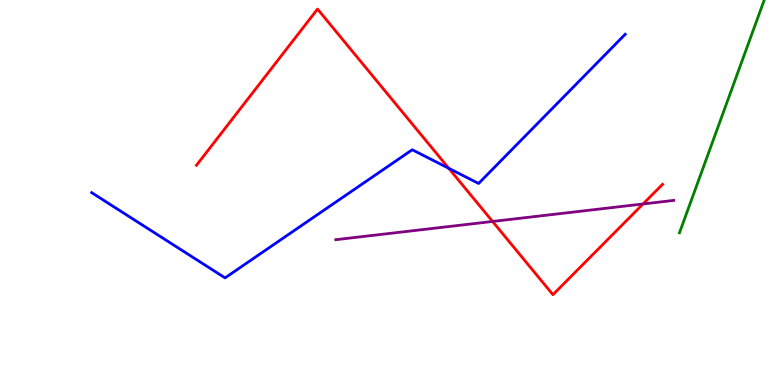[{'lines': ['blue', 'red'], 'intersections': [{'x': 5.79, 'y': 5.63}]}, {'lines': ['green', 'red'], 'intersections': []}, {'lines': ['purple', 'red'], 'intersections': [{'x': 6.36, 'y': 4.25}, {'x': 8.3, 'y': 4.7}]}, {'lines': ['blue', 'green'], 'intersections': []}, {'lines': ['blue', 'purple'], 'intersections': []}, {'lines': ['green', 'purple'], 'intersections': []}]